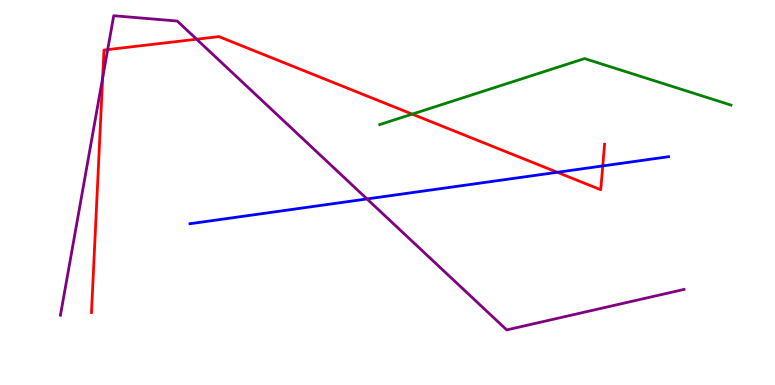[{'lines': ['blue', 'red'], 'intersections': [{'x': 7.19, 'y': 5.52}, {'x': 7.78, 'y': 5.69}]}, {'lines': ['green', 'red'], 'intersections': [{'x': 5.32, 'y': 7.04}]}, {'lines': ['purple', 'red'], 'intersections': [{'x': 1.32, 'y': 7.97}, {'x': 1.39, 'y': 8.71}, {'x': 2.54, 'y': 8.98}]}, {'lines': ['blue', 'green'], 'intersections': []}, {'lines': ['blue', 'purple'], 'intersections': [{'x': 4.74, 'y': 4.83}]}, {'lines': ['green', 'purple'], 'intersections': []}]